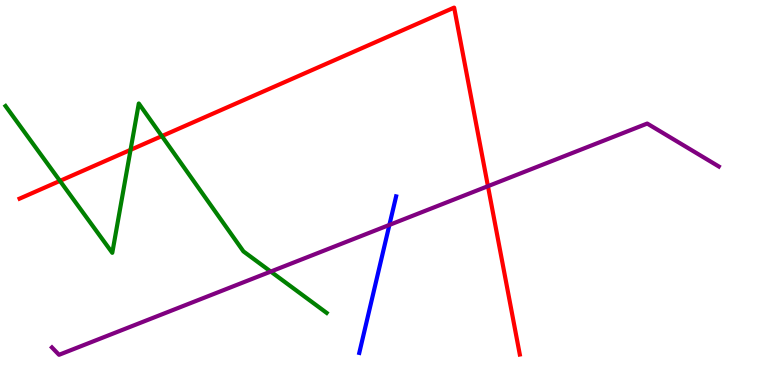[{'lines': ['blue', 'red'], 'intersections': []}, {'lines': ['green', 'red'], 'intersections': [{'x': 0.774, 'y': 5.3}, {'x': 1.68, 'y': 6.11}, {'x': 2.09, 'y': 6.47}]}, {'lines': ['purple', 'red'], 'intersections': [{'x': 6.3, 'y': 5.16}]}, {'lines': ['blue', 'green'], 'intersections': []}, {'lines': ['blue', 'purple'], 'intersections': [{'x': 5.02, 'y': 4.16}]}, {'lines': ['green', 'purple'], 'intersections': [{'x': 3.49, 'y': 2.95}]}]